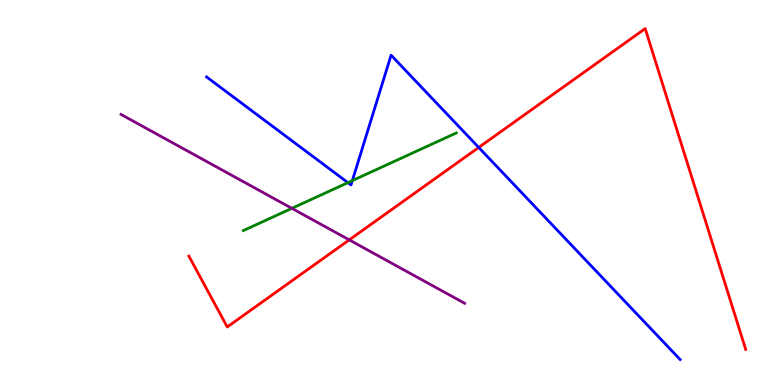[{'lines': ['blue', 'red'], 'intersections': [{'x': 6.18, 'y': 6.17}]}, {'lines': ['green', 'red'], 'intersections': []}, {'lines': ['purple', 'red'], 'intersections': [{'x': 4.51, 'y': 3.77}]}, {'lines': ['blue', 'green'], 'intersections': [{'x': 4.49, 'y': 5.26}, {'x': 4.55, 'y': 5.31}]}, {'lines': ['blue', 'purple'], 'intersections': []}, {'lines': ['green', 'purple'], 'intersections': [{'x': 3.77, 'y': 4.59}]}]